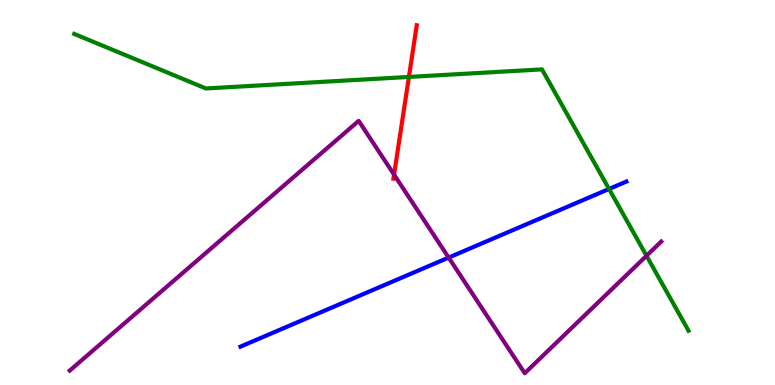[{'lines': ['blue', 'red'], 'intersections': []}, {'lines': ['green', 'red'], 'intersections': [{'x': 5.28, 'y': 8.0}]}, {'lines': ['purple', 'red'], 'intersections': [{'x': 5.08, 'y': 5.46}]}, {'lines': ['blue', 'green'], 'intersections': [{'x': 7.86, 'y': 5.09}]}, {'lines': ['blue', 'purple'], 'intersections': [{'x': 5.79, 'y': 3.31}]}, {'lines': ['green', 'purple'], 'intersections': [{'x': 8.34, 'y': 3.36}]}]